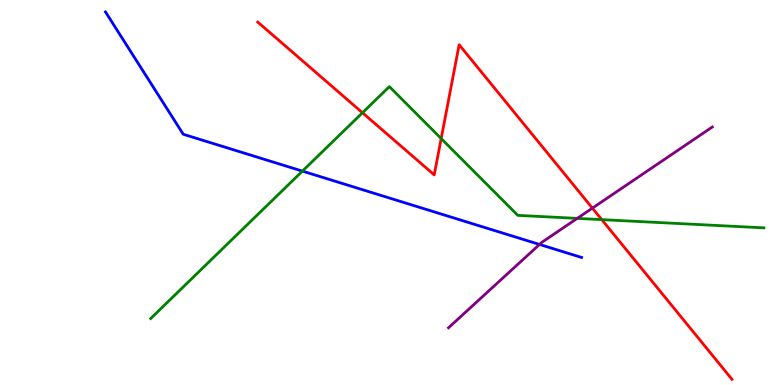[{'lines': ['blue', 'red'], 'intersections': []}, {'lines': ['green', 'red'], 'intersections': [{'x': 4.68, 'y': 7.07}, {'x': 5.69, 'y': 6.4}, {'x': 7.76, 'y': 4.3}]}, {'lines': ['purple', 'red'], 'intersections': [{'x': 7.64, 'y': 4.59}]}, {'lines': ['blue', 'green'], 'intersections': [{'x': 3.9, 'y': 5.56}]}, {'lines': ['blue', 'purple'], 'intersections': [{'x': 6.96, 'y': 3.65}]}, {'lines': ['green', 'purple'], 'intersections': [{'x': 7.45, 'y': 4.33}]}]